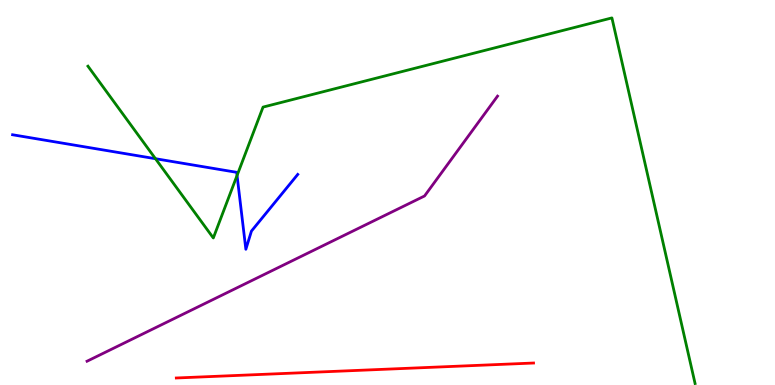[{'lines': ['blue', 'red'], 'intersections': []}, {'lines': ['green', 'red'], 'intersections': []}, {'lines': ['purple', 'red'], 'intersections': []}, {'lines': ['blue', 'green'], 'intersections': [{'x': 2.01, 'y': 5.88}, {'x': 3.06, 'y': 5.44}]}, {'lines': ['blue', 'purple'], 'intersections': []}, {'lines': ['green', 'purple'], 'intersections': []}]